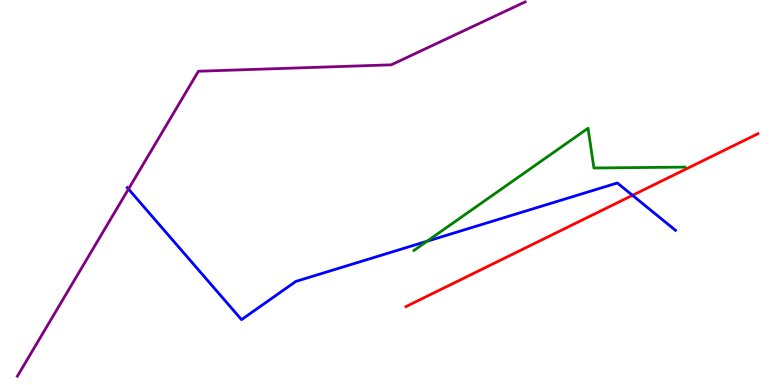[{'lines': ['blue', 'red'], 'intersections': [{'x': 8.16, 'y': 4.93}]}, {'lines': ['green', 'red'], 'intersections': []}, {'lines': ['purple', 'red'], 'intersections': []}, {'lines': ['blue', 'green'], 'intersections': [{'x': 5.51, 'y': 3.73}]}, {'lines': ['blue', 'purple'], 'intersections': [{'x': 1.66, 'y': 5.09}]}, {'lines': ['green', 'purple'], 'intersections': []}]